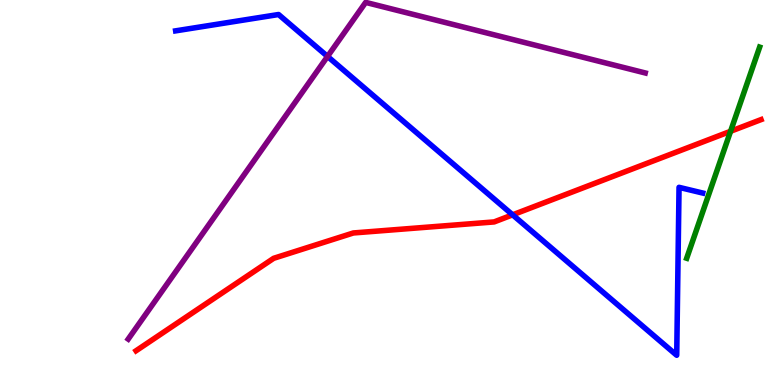[{'lines': ['blue', 'red'], 'intersections': [{'x': 6.61, 'y': 4.42}]}, {'lines': ['green', 'red'], 'intersections': [{'x': 9.43, 'y': 6.59}]}, {'lines': ['purple', 'red'], 'intersections': []}, {'lines': ['blue', 'green'], 'intersections': []}, {'lines': ['blue', 'purple'], 'intersections': [{'x': 4.23, 'y': 8.53}]}, {'lines': ['green', 'purple'], 'intersections': []}]